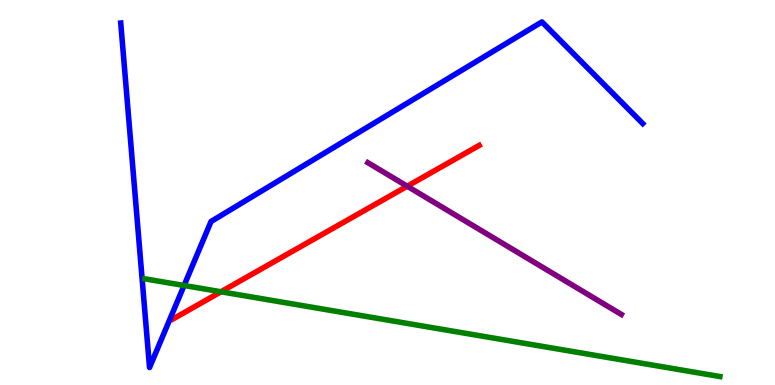[{'lines': ['blue', 'red'], 'intersections': []}, {'lines': ['green', 'red'], 'intersections': [{'x': 2.85, 'y': 2.42}]}, {'lines': ['purple', 'red'], 'intersections': [{'x': 5.25, 'y': 5.16}]}, {'lines': ['blue', 'green'], 'intersections': [{'x': 2.38, 'y': 2.58}]}, {'lines': ['blue', 'purple'], 'intersections': []}, {'lines': ['green', 'purple'], 'intersections': []}]